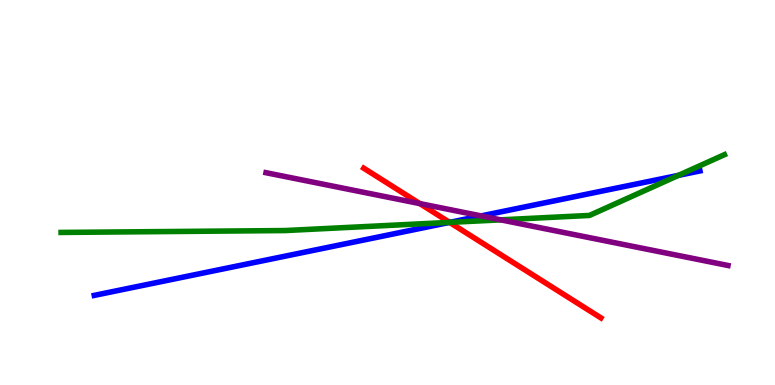[{'lines': ['blue', 'red'], 'intersections': [{'x': 5.8, 'y': 4.22}]}, {'lines': ['green', 'red'], 'intersections': [{'x': 5.8, 'y': 4.22}]}, {'lines': ['purple', 'red'], 'intersections': [{'x': 5.42, 'y': 4.71}]}, {'lines': ['blue', 'green'], 'intersections': [{'x': 5.8, 'y': 4.22}, {'x': 8.76, 'y': 5.45}]}, {'lines': ['blue', 'purple'], 'intersections': [{'x': 6.21, 'y': 4.39}]}, {'lines': ['green', 'purple'], 'intersections': [{'x': 6.46, 'y': 4.29}]}]